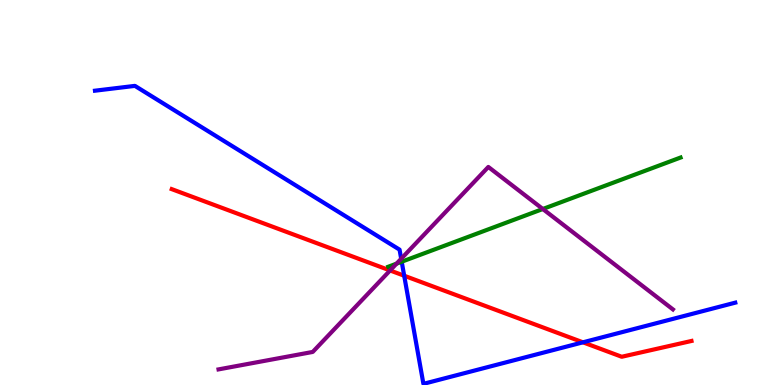[{'lines': ['blue', 'red'], 'intersections': [{'x': 5.22, 'y': 2.84}, {'x': 7.52, 'y': 1.11}]}, {'lines': ['green', 'red'], 'intersections': []}, {'lines': ['purple', 'red'], 'intersections': [{'x': 5.03, 'y': 2.97}]}, {'lines': ['blue', 'green'], 'intersections': [{'x': 5.18, 'y': 3.2}]}, {'lines': ['blue', 'purple'], 'intersections': [{'x': 5.18, 'y': 3.28}]}, {'lines': ['green', 'purple'], 'intersections': [{'x': 5.12, 'y': 3.15}, {'x': 7.0, 'y': 4.57}]}]